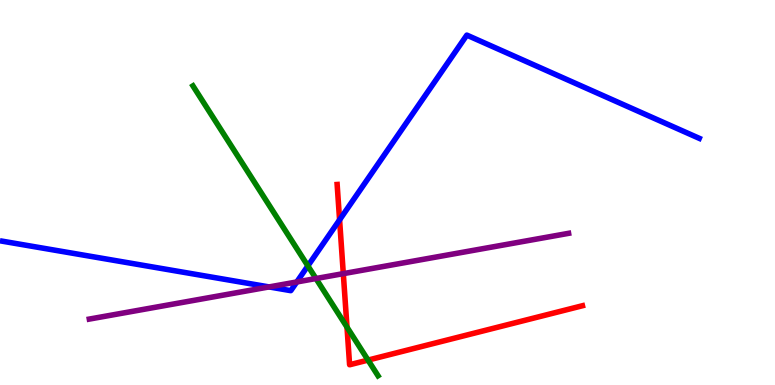[{'lines': ['blue', 'red'], 'intersections': [{'x': 4.38, 'y': 4.29}]}, {'lines': ['green', 'red'], 'intersections': [{'x': 4.48, 'y': 1.5}, {'x': 4.75, 'y': 0.647}]}, {'lines': ['purple', 'red'], 'intersections': [{'x': 4.43, 'y': 2.89}]}, {'lines': ['blue', 'green'], 'intersections': [{'x': 3.97, 'y': 3.09}]}, {'lines': ['blue', 'purple'], 'intersections': [{'x': 3.47, 'y': 2.55}, {'x': 3.83, 'y': 2.68}]}, {'lines': ['green', 'purple'], 'intersections': [{'x': 4.08, 'y': 2.77}]}]